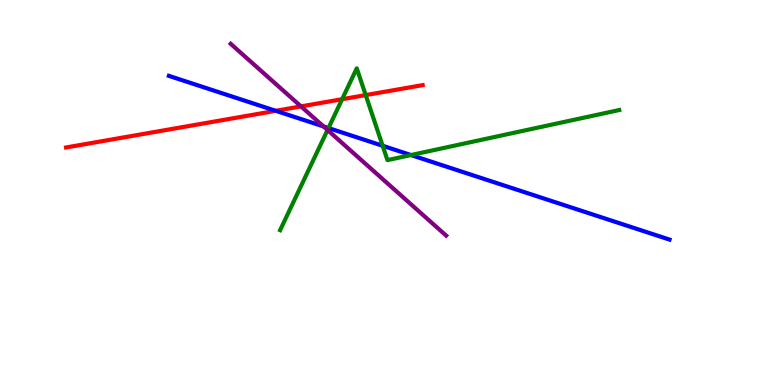[{'lines': ['blue', 'red'], 'intersections': [{'x': 3.56, 'y': 7.12}]}, {'lines': ['green', 'red'], 'intersections': [{'x': 4.41, 'y': 7.42}, {'x': 4.72, 'y': 7.53}]}, {'lines': ['purple', 'red'], 'intersections': [{'x': 3.88, 'y': 7.24}]}, {'lines': ['blue', 'green'], 'intersections': [{'x': 4.24, 'y': 6.67}, {'x': 4.94, 'y': 6.21}, {'x': 5.3, 'y': 5.97}]}, {'lines': ['blue', 'purple'], 'intersections': [{'x': 4.17, 'y': 6.72}]}, {'lines': ['green', 'purple'], 'intersections': [{'x': 4.23, 'y': 6.62}]}]